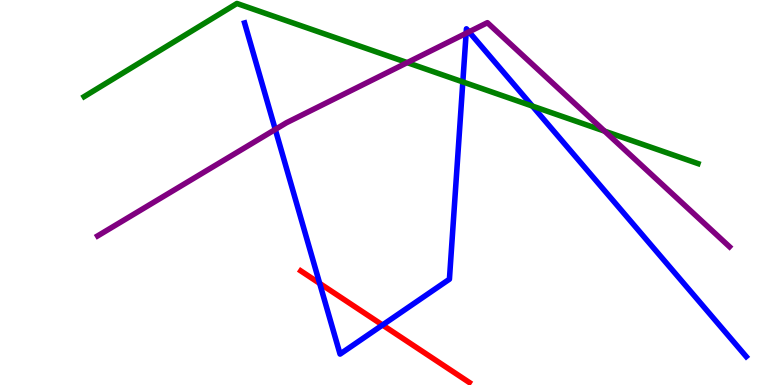[{'lines': ['blue', 'red'], 'intersections': [{'x': 4.12, 'y': 2.64}, {'x': 4.94, 'y': 1.56}]}, {'lines': ['green', 'red'], 'intersections': []}, {'lines': ['purple', 'red'], 'intersections': []}, {'lines': ['blue', 'green'], 'intersections': [{'x': 5.97, 'y': 7.87}, {'x': 6.87, 'y': 7.24}]}, {'lines': ['blue', 'purple'], 'intersections': [{'x': 3.55, 'y': 6.64}, {'x': 6.01, 'y': 9.14}, {'x': 6.05, 'y': 9.17}]}, {'lines': ['green', 'purple'], 'intersections': [{'x': 5.25, 'y': 8.37}, {'x': 7.8, 'y': 6.59}]}]